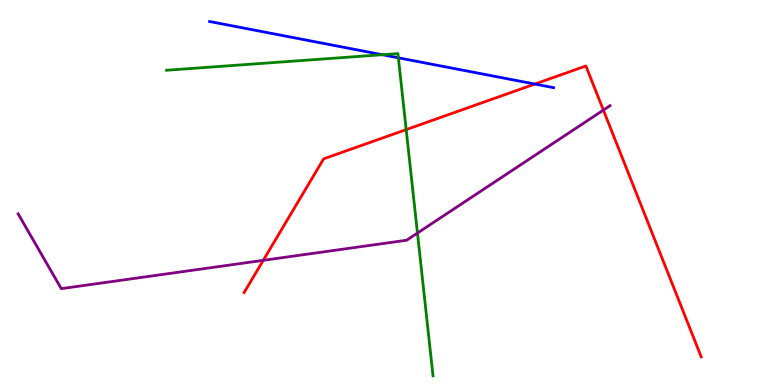[{'lines': ['blue', 'red'], 'intersections': [{'x': 6.9, 'y': 7.82}]}, {'lines': ['green', 'red'], 'intersections': [{'x': 5.24, 'y': 6.63}]}, {'lines': ['purple', 'red'], 'intersections': [{'x': 3.4, 'y': 3.24}, {'x': 7.79, 'y': 7.14}]}, {'lines': ['blue', 'green'], 'intersections': [{'x': 4.93, 'y': 8.58}, {'x': 5.14, 'y': 8.5}]}, {'lines': ['blue', 'purple'], 'intersections': []}, {'lines': ['green', 'purple'], 'intersections': [{'x': 5.39, 'y': 3.95}]}]